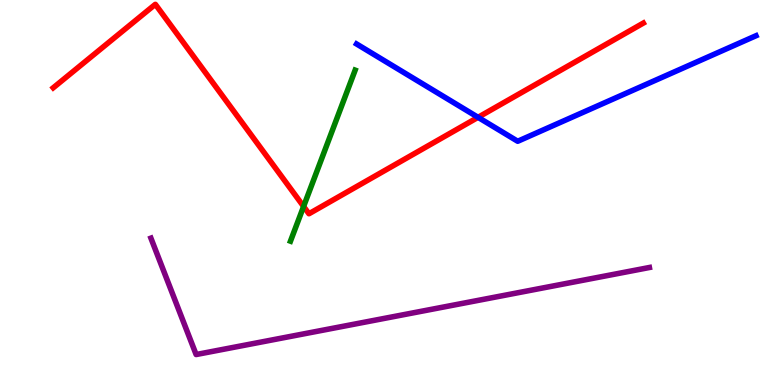[{'lines': ['blue', 'red'], 'intersections': [{'x': 6.17, 'y': 6.95}]}, {'lines': ['green', 'red'], 'intersections': [{'x': 3.92, 'y': 4.64}]}, {'lines': ['purple', 'red'], 'intersections': []}, {'lines': ['blue', 'green'], 'intersections': []}, {'lines': ['blue', 'purple'], 'intersections': []}, {'lines': ['green', 'purple'], 'intersections': []}]